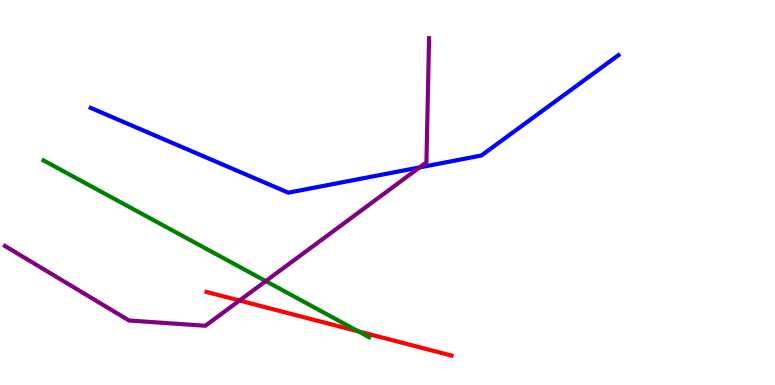[{'lines': ['blue', 'red'], 'intersections': []}, {'lines': ['green', 'red'], 'intersections': [{'x': 4.62, 'y': 1.39}]}, {'lines': ['purple', 'red'], 'intersections': [{'x': 3.09, 'y': 2.19}]}, {'lines': ['blue', 'green'], 'intersections': []}, {'lines': ['blue', 'purple'], 'intersections': [{'x': 5.41, 'y': 5.65}]}, {'lines': ['green', 'purple'], 'intersections': [{'x': 3.43, 'y': 2.7}]}]